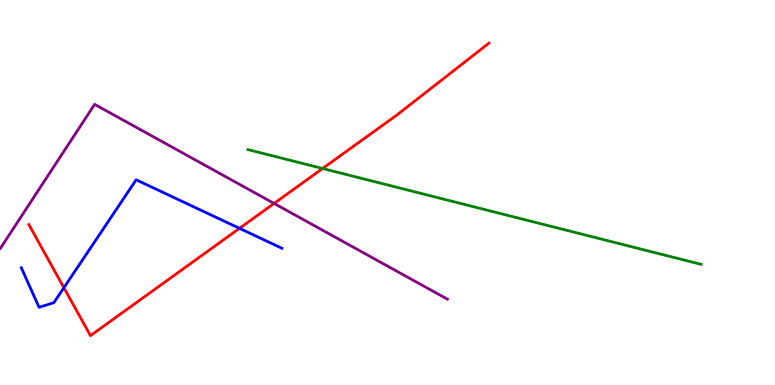[{'lines': ['blue', 'red'], 'intersections': [{'x': 0.824, 'y': 2.53}, {'x': 3.09, 'y': 4.07}]}, {'lines': ['green', 'red'], 'intersections': [{'x': 4.16, 'y': 5.62}]}, {'lines': ['purple', 'red'], 'intersections': [{'x': 3.54, 'y': 4.72}]}, {'lines': ['blue', 'green'], 'intersections': []}, {'lines': ['blue', 'purple'], 'intersections': []}, {'lines': ['green', 'purple'], 'intersections': []}]